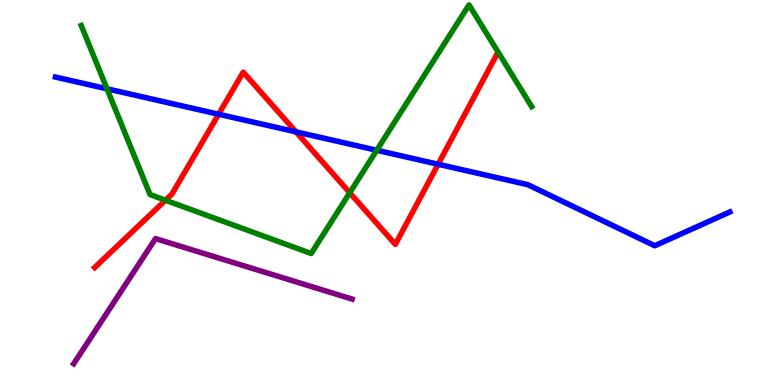[{'lines': ['blue', 'red'], 'intersections': [{'x': 2.82, 'y': 7.03}, {'x': 3.82, 'y': 6.58}, {'x': 5.65, 'y': 5.73}]}, {'lines': ['green', 'red'], 'intersections': [{'x': 2.13, 'y': 4.8}, {'x': 4.51, 'y': 4.99}]}, {'lines': ['purple', 'red'], 'intersections': []}, {'lines': ['blue', 'green'], 'intersections': [{'x': 1.38, 'y': 7.69}, {'x': 4.86, 'y': 6.1}]}, {'lines': ['blue', 'purple'], 'intersections': []}, {'lines': ['green', 'purple'], 'intersections': []}]